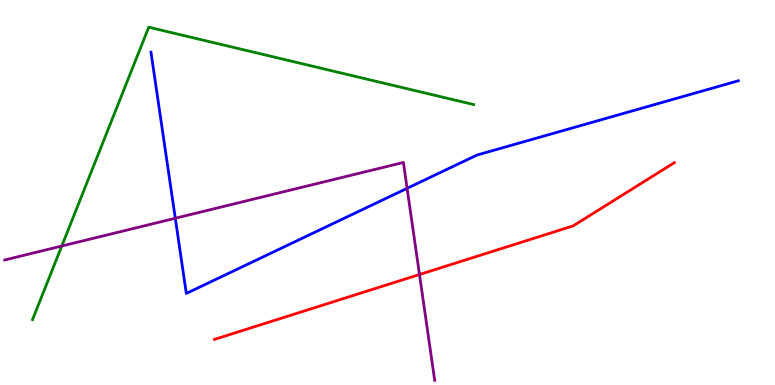[{'lines': ['blue', 'red'], 'intersections': []}, {'lines': ['green', 'red'], 'intersections': []}, {'lines': ['purple', 'red'], 'intersections': [{'x': 5.41, 'y': 2.87}]}, {'lines': ['blue', 'green'], 'intersections': []}, {'lines': ['blue', 'purple'], 'intersections': [{'x': 2.26, 'y': 4.33}, {'x': 5.25, 'y': 5.11}]}, {'lines': ['green', 'purple'], 'intersections': [{'x': 0.797, 'y': 3.61}]}]